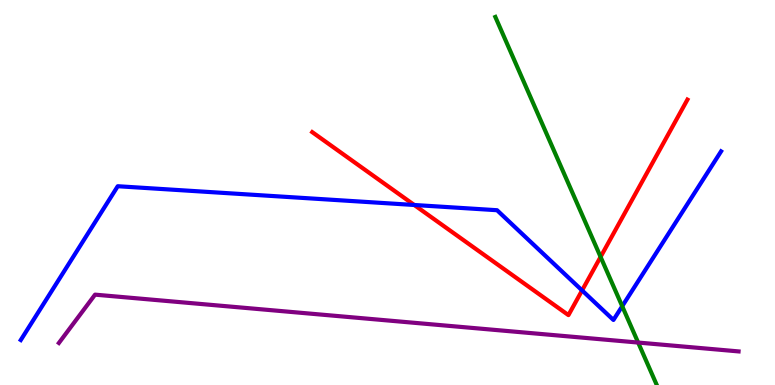[{'lines': ['blue', 'red'], 'intersections': [{'x': 5.35, 'y': 4.68}, {'x': 7.51, 'y': 2.46}]}, {'lines': ['green', 'red'], 'intersections': [{'x': 7.75, 'y': 3.33}]}, {'lines': ['purple', 'red'], 'intersections': []}, {'lines': ['blue', 'green'], 'intersections': [{'x': 8.03, 'y': 2.05}]}, {'lines': ['blue', 'purple'], 'intersections': []}, {'lines': ['green', 'purple'], 'intersections': [{'x': 8.23, 'y': 1.1}]}]